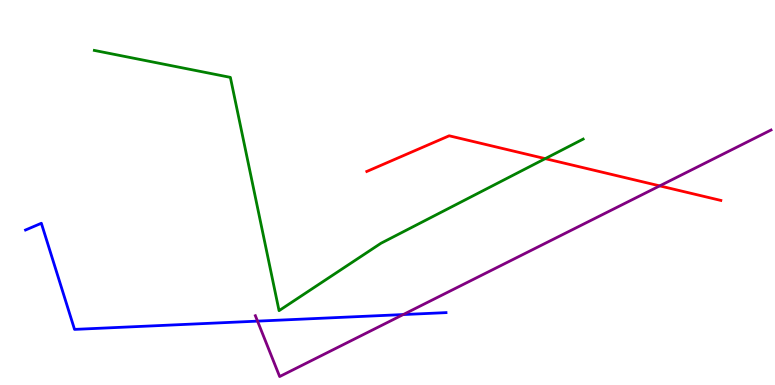[{'lines': ['blue', 'red'], 'intersections': []}, {'lines': ['green', 'red'], 'intersections': [{'x': 7.04, 'y': 5.88}]}, {'lines': ['purple', 'red'], 'intersections': [{'x': 8.51, 'y': 5.17}]}, {'lines': ['blue', 'green'], 'intersections': []}, {'lines': ['blue', 'purple'], 'intersections': [{'x': 3.32, 'y': 1.66}, {'x': 5.2, 'y': 1.83}]}, {'lines': ['green', 'purple'], 'intersections': []}]